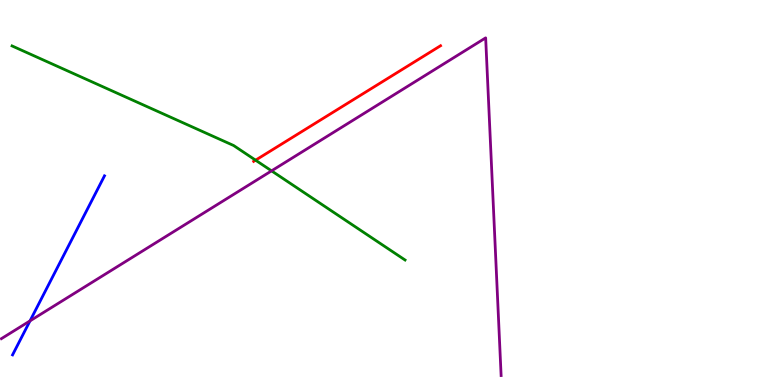[{'lines': ['blue', 'red'], 'intersections': []}, {'lines': ['green', 'red'], 'intersections': [{'x': 3.3, 'y': 5.84}]}, {'lines': ['purple', 'red'], 'intersections': []}, {'lines': ['blue', 'green'], 'intersections': []}, {'lines': ['blue', 'purple'], 'intersections': [{'x': 0.387, 'y': 1.67}]}, {'lines': ['green', 'purple'], 'intersections': [{'x': 3.5, 'y': 5.56}]}]